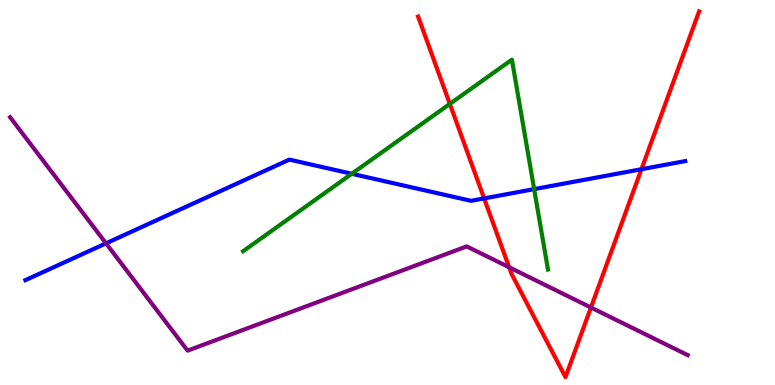[{'lines': ['blue', 'red'], 'intersections': [{'x': 6.25, 'y': 4.85}, {'x': 8.28, 'y': 5.6}]}, {'lines': ['green', 'red'], 'intersections': [{'x': 5.8, 'y': 7.3}]}, {'lines': ['purple', 'red'], 'intersections': [{'x': 6.57, 'y': 3.06}, {'x': 7.62, 'y': 2.01}]}, {'lines': ['blue', 'green'], 'intersections': [{'x': 4.54, 'y': 5.49}, {'x': 6.89, 'y': 5.09}]}, {'lines': ['blue', 'purple'], 'intersections': [{'x': 1.37, 'y': 3.68}]}, {'lines': ['green', 'purple'], 'intersections': []}]